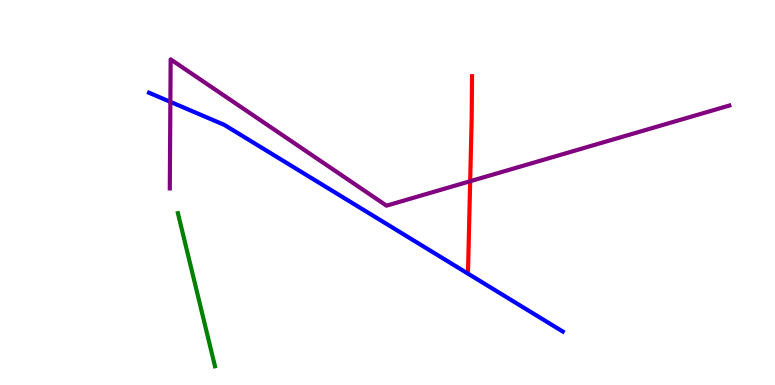[{'lines': ['blue', 'red'], 'intersections': []}, {'lines': ['green', 'red'], 'intersections': []}, {'lines': ['purple', 'red'], 'intersections': [{'x': 6.07, 'y': 5.29}]}, {'lines': ['blue', 'green'], 'intersections': []}, {'lines': ['blue', 'purple'], 'intersections': [{'x': 2.2, 'y': 7.35}]}, {'lines': ['green', 'purple'], 'intersections': []}]